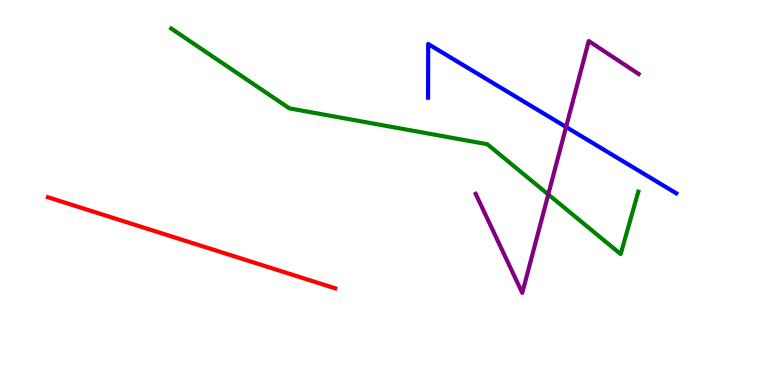[{'lines': ['blue', 'red'], 'intersections': []}, {'lines': ['green', 'red'], 'intersections': []}, {'lines': ['purple', 'red'], 'intersections': []}, {'lines': ['blue', 'green'], 'intersections': []}, {'lines': ['blue', 'purple'], 'intersections': [{'x': 7.3, 'y': 6.7}]}, {'lines': ['green', 'purple'], 'intersections': [{'x': 7.07, 'y': 4.95}]}]